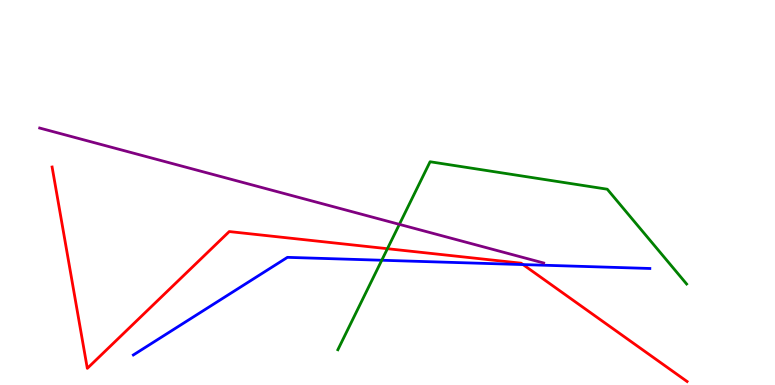[{'lines': ['blue', 'red'], 'intersections': [{'x': 6.75, 'y': 3.13}]}, {'lines': ['green', 'red'], 'intersections': [{'x': 5.0, 'y': 3.54}]}, {'lines': ['purple', 'red'], 'intersections': []}, {'lines': ['blue', 'green'], 'intersections': [{'x': 4.93, 'y': 3.24}]}, {'lines': ['blue', 'purple'], 'intersections': []}, {'lines': ['green', 'purple'], 'intersections': [{'x': 5.15, 'y': 4.17}]}]